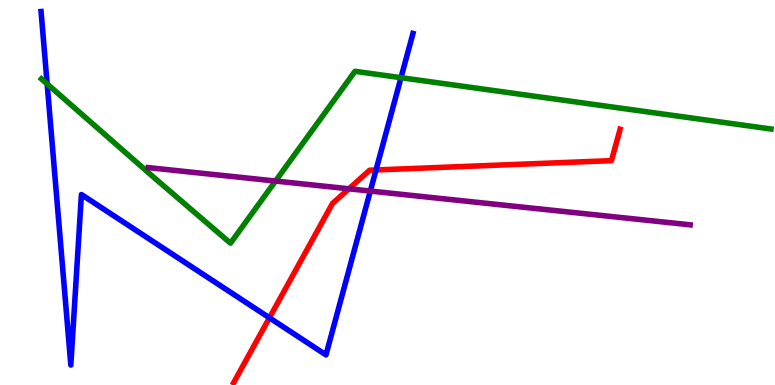[{'lines': ['blue', 'red'], 'intersections': [{'x': 3.48, 'y': 1.75}, {'x': 4.85, 'y': 5.59}]}, {'lines': ['green', 'red'], 'intersections': []}, {'lines': ['purple', 'red'], 'intersections': [{'x': 4.5, 'y': 5.1}]}, {'lines': ['blue', 'green'], 'intersections': [{'x': 0.608, 'y': 7.82}, {'x': 5.17, 'y': 7.98}]}, {'lines': ['blue', 'purple'], 'intersections': [{'x': 4.78, 'y': 5.04}]}, {'lines': ['green', 'purple'], 'intersections': [{'x': 3.55, 'y': 5.3}]}]